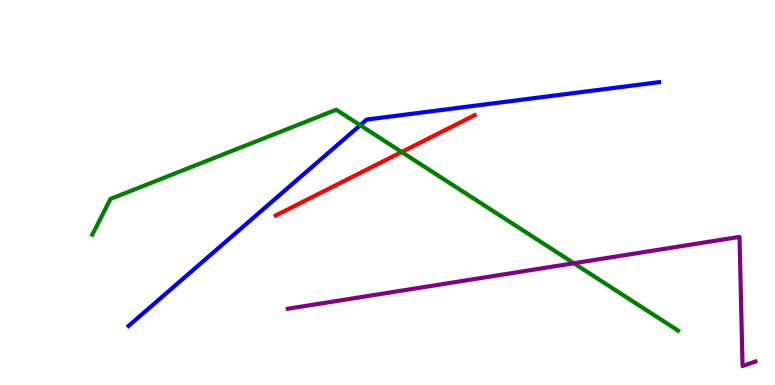[{'lines': ['blue', 'red'], 'intersections': []}, {'lines': ['green', 'red'], 'intersections': [{'x': 5.18, 'y': 6.05}]}, {'lines': ['purple', 'red'], 'intersections': []}, {'lines': ['blue', 'green'], 'intersections': [{'x': 4.65, 'y': 6.75}]}, {'lines': ['blue', 'purple'], 'intersections': []}, {'lines': ['green', 'purple'], 'intersections': [{'x': 7.4, 'y': 3.16}]}]